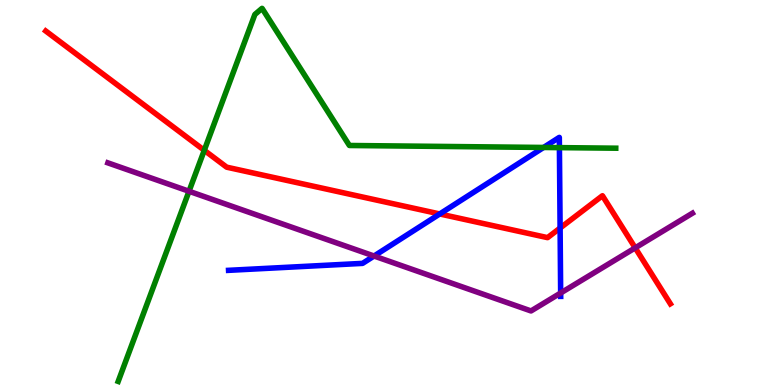[{'lines': ['blue', 'red'], 'intersections': [{'x': 5.67, 'y': 4.44}, {'x': 7.23, 'y': 4.08}]}, {'lines': ['green', 'red'], 'intersections': [{'x': 2.64, 'y': 6.1}]}, {'lines': ['purple', 'red'], 'intersections': [{'x': 8.2, 'y': 3.56}]}, {'lines': ['blue', 'green'], 'intersections': [{'x': 7.01, 'y': 6.17}, {'x': 7.22, 'y': 6.17}]}, {'lines': ['blue', 'purple'], 'intersections': [{'x': 4.83, 'y': 3.35}, {'x': 7.23, 'y': 2.39}]}, {'lines': ['green', 'purple'], 'intersections': [{'x': 2.44, 'y': 5.03}]}]